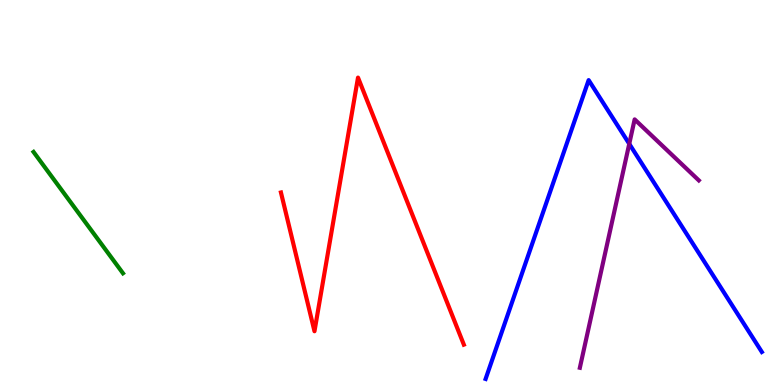[{'lines': ['blue', 'red'], 'intersections': []}, {'lines': ['green', 'red'], 'intersections': []}, {'lines': ['purple', 'red'], 'intersections': []}, {'lines': ['blue', 'green'], 'intersections': []}, {'lines': ['blue', 'purple'], 'intersections': [{'x': 8.12, 'y': 6.26}]}, {'lines': ['green', 'purple'], 'intersections': []}]